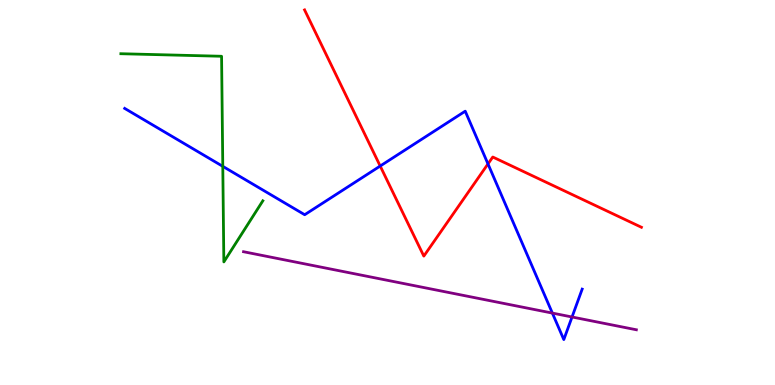[{'lines': ['blue', 'red'], 'intersections': [{'x': 4.91, 'y': 5.69}, {'x': 6.3, 'y': 5.74}]}, {'lines': ['green', 'red'], 'intersections': []}, {'lines': ['purple', 'red'], 'intersections': []}, {'lines': ['blue', 'green'], 'intersections': [{'x': 2.87, 'y': 5.68}]}, {'lines': ['blue', 'purple'], 'intersections': [{'x': 7.13, 'y': 1.87}, {'x': 7.38, 'y': 1.77}]}, {'lines': ['green', 'purple'], 'intersections': []}]